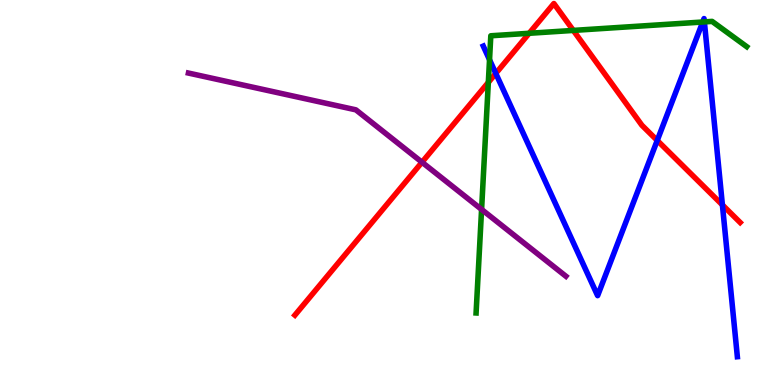[{'lines': ['blue', 'red'], 'intersections': [{'x': 6.4, 'y': 8.09}, {'x': 8.48, 'y': 6.35}, {'x': 9.32, 'y': 4.68}]}, {'lines': ['green', 'red'], 'intersections': [{'x': 6.3, 'y': 7.86}, {'x': 6.83, 'y': 9.14}, {'x': 7.4, 'y': 9.21}]}, {'lines': ['purple', 'red'], 'intersections': [{'x': 5.45, 'y': 5.79}]}, {'lines': ['blue', 'green'], 'intersections': [{'x': 6.32, 'y': 8.45}, {'x': 9.07, 'y': 9.43}, {'x': 9.09, 'y': 9.43}]}, {'lines': ['blue', 'purple'], 'intersections': []}, {'lines': ['green', 'purple'], 'intersections': [{'x': 6.21, 'y': 4.56}]}]